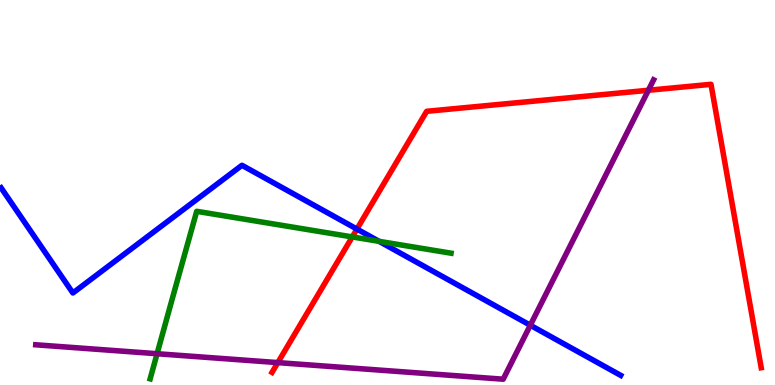[{'lines': ['blue', 'red'], 'intersections': [{'x': 4.61, 'y': 4.05}]}, {'lines': ['green', 'red'], 'intersections': [{'x': 4.55, 'y': 3.85}]}, {'lines': ['purple', 'red'], 'intersections': [{'x': 3.58, 'y': 0.582}, {'x': 8.37, 'y': 7.66}]}, {'lines': ['blue', 'green'], 'intersections': [{'x': 4.89, 'y': 3.73}]}, {'lines': ['blue', 'purple'], 'intersections': [{'x': 6.84, 'y': 1.55}]}, {'lines': ['green', 'purple'], 'intersections': [{'x': 2.03, 'y': 0.812}]}]